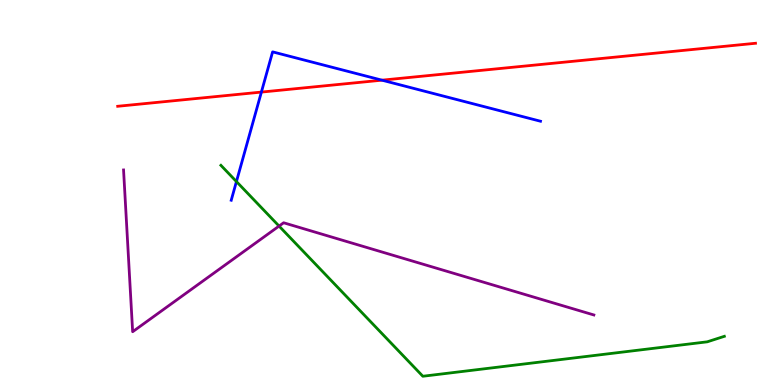[{'lines': ['blue', 'red'], 'intersections': [{'x': 3.37, 'y': 7.61}, {'x': 4.93, 'y': 7.92}]}, {'lines': ['green', 'red'], 'intersections': []}, {'lines': ['purple', 'red'], 'intersections': []}, {'lines': ['blue', 'green'], 'intersections': [{'x': 3.05, 'y': 5.28}]}, {'lines': ['blue', 'purple'], 'intersections': []}, {'lines': ['green', 'purple'], 'intersections': [{'x': 3.6, 'y': 4.13}]}]